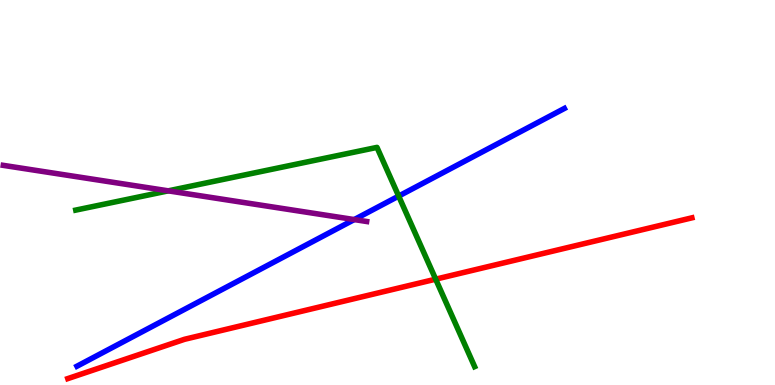[{'lines': ['blue', 'red'], 'intersections': []}, {'lines': ['green', 'red'], 'intersections': [{'x': 5.62, 'y': 2.75}]}, {'lines': ['purple', 'red'], 'intersections': []}, {'lines': ['blue', 'green'], 'intersections': [{'x': 5.14, 'y': 4.91}]}, {'lines': ['blue', 'purple'], 'intersections': [{'x': 4.57, 'y': 4.3}]}, {'lines': ['green', 'purple'], 'intersections': [{'x': 2.17, 'y': 5.04}]}]